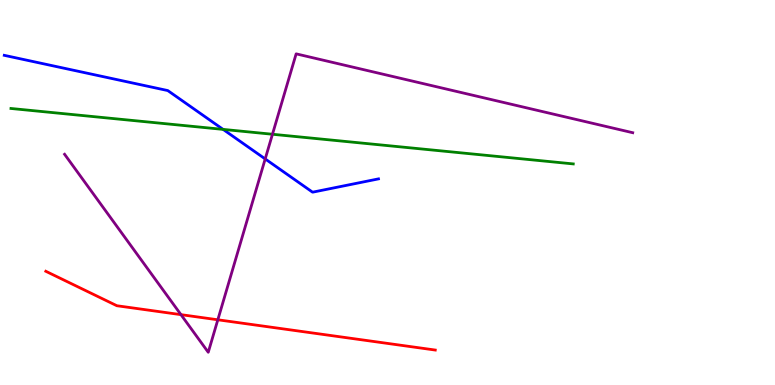[{'lines': ['blue', 'red'], 'intersections': []}, {'lines': ['green', 'red'], 'intersections': []}, {'lines': ['purple', 'red'], 'intersections': [{'x': 2.33, 'y': 1.83}, {'x': 2.81, 'y': 1.69}]}, {'lines': ['blue', 'green'], 'intersections': [{'x': 2.88, 'y': 6.64}]}, {'lines': ['blue', 'purple'], 'intersections': [{'x': 3.42, 'y': 5.87}]}, {'lines': ['green', 'purple'], 'intersections': [{'x': 3.52, 'y': 6.51}]}]